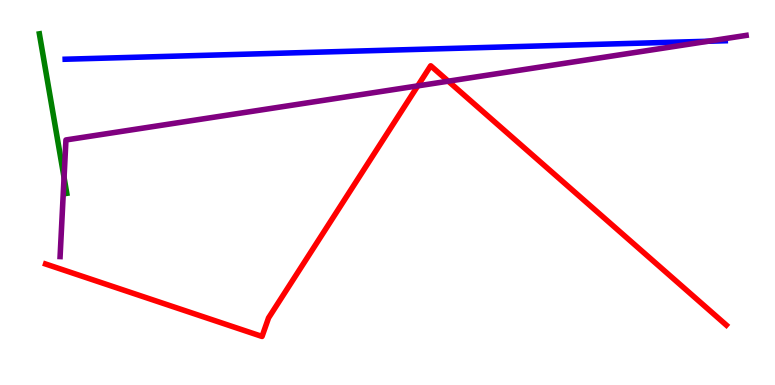[{'lines': ['blue', 'red'], 'intersections': []}, {'lines': ['green', 'red'], 'intersections': []}, {'lines': ['purple', 'red'], 'intersections': [{'x': 5.39, 'y': 7.77}, {'x': 5.78, 'y': 7.89}]}, {'lines': ['blue', 'green'], 'intersections': []}, {'lines': ['blue', 'purple'], 'intersections': [{'x': 9.14, 'y': 8.93}]}, {'lines': ['green', 'purple'], 'intersections': [{'x': 0.827, 'y': 5.39}]}]